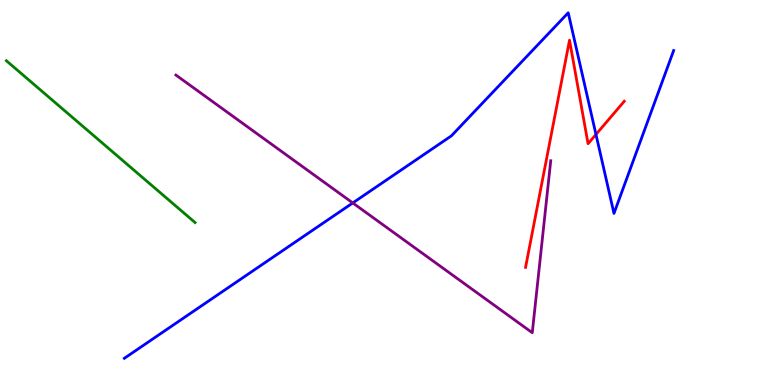[{'lines': ['blue', 'red'], 'intersections': [{'x': 7.69, 'y': 6.51}]}, {'lines': ['green', 'red'], 'intersections': []}, {'lines': ['purple', 'red'], 'intersections': []}, {'lines': ['blue', 'green'], 'intersections': []}, {'lines': ['blue', 'purple'], 'intersections': [{'x': 4.55, 'y': 4.73}]}, {'lines': ['green', 'purple'], 'intersections': []}]